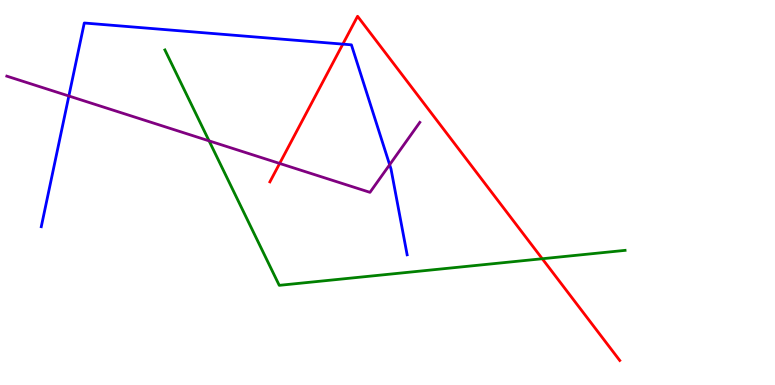[{'lines': ['blue', 'red'], 'intersections': [{'x': 4.42, 'y': 8.85}]}, {'lines': ['green', 'red'], 'intersections': [{'x': 7.0, 'y': 3.28}]}, {'lines': ['purple', 'red'], 'intersections': [{'x': 3.61, 'y': 5.75}]}, {'lines': ['blue', 'green'], 'intersections': []}, {'lines': ['blue', 'purple'], 'intersections': [{'x': 0.889, 'y': 7.51}, {'x': 5.03, 'y': 5.72}]}, {'lines': ['green', 'purple'], 'intersections': [{'x': 2.7, 'y': 6.34}]}]